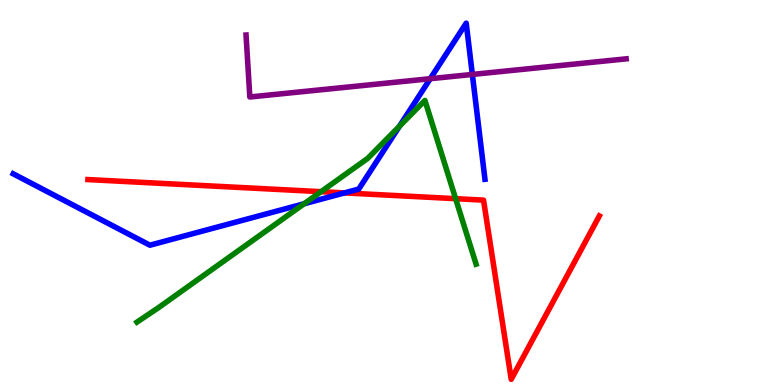[{'lines': ['blue', 'red'], 'intersections': [{'x': 4.44, 'y': 4.99}]}, {'lines': ['green', 'red'], 'intersections': [{'x': 4.14, 'y': 5.02}, {'x': 5.88, 'y': 4.84}]}, {'lines': ['purple', 'red'], 'intersections': []}, {'lines': ['blue', 'green'], 'intersections': [{'x': 3.92, 'y': 4.71}, {'x': 5.15, 'y': 6.72}]}, {'lines': ['blue', 'purple'], 'intersections': [{'x': 5.55, 'y': 7.96}, {'x': 6.09, 'y': 8.07}]}, {'lines': ['green', 'purple'], 'intersections': []}]